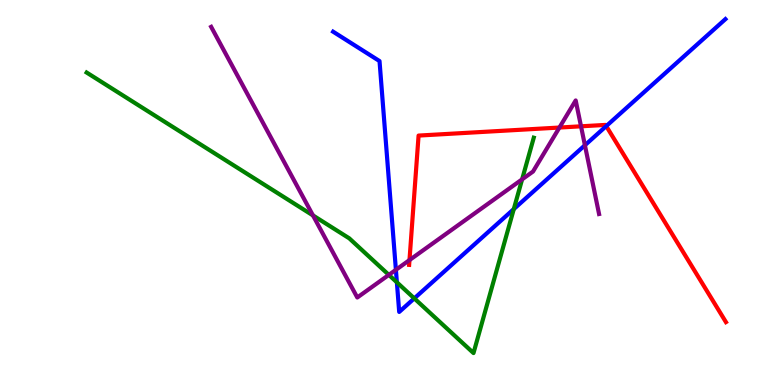[{'lines': ['blue', 'red'], 'intersections': [{'x': 7.82, 'y': 6.72}]}, {'lines': ['green', 'red'], 'intersections': []}, {'lines': ['purple', 'red'], 'intersections': [{'x': 5.28, 'y': 3.24}, {'x': 7.22, 'y': 6.69}, {'x': 7.5, 'y': 6.72}]}, {'lines': ['blue', 'green'], 'intersections': [{'x': 5.12, 'y': 2.67}, {'x': 5.35, 'y': 2.25}, {'x': 6.63, 'y': 4.57}]}, {'lines': ['blue', 'purple'], 'intersections': [{'x': 5.11, 'y': 2.99}, {'x': 7.55, 'y': 6.23}]}, {'lines': ['green', 'purple'], 'intersections': [{'x': 4.04, 'y': 4.4}, {'x': 5.02, 'y': 2.86}, {'x': 6.74, 'y': 5.34}]}]